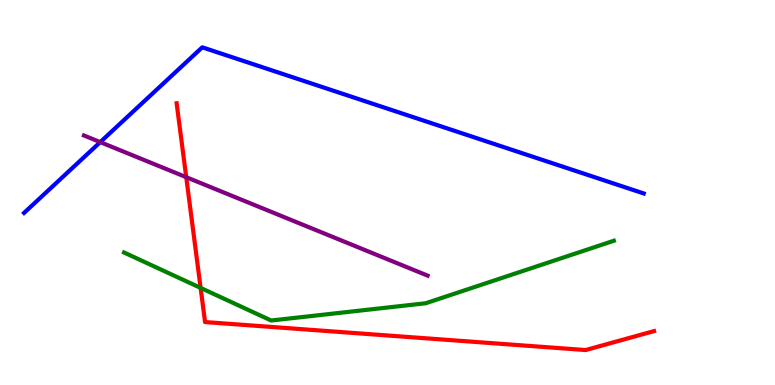[{'lines': ['blue', 'red'], 'intersections': []}, {'lines': ['green', 'red'], 'intersections': [{'x': 2.59, 'y': 2.52}]}, {'lines': ['purple', 'red'], 'intersections': [{'x': 2.4, 'y': 5.4}]}, {'lines': ['blue', 'green'], 'intersections': []}, {'lines': ['blue', 'purple'], 'intersections': [{'x': 1.29, 'y': 6.31}]}, {'lines': ['green', 'purple'], 'intersections': []}]